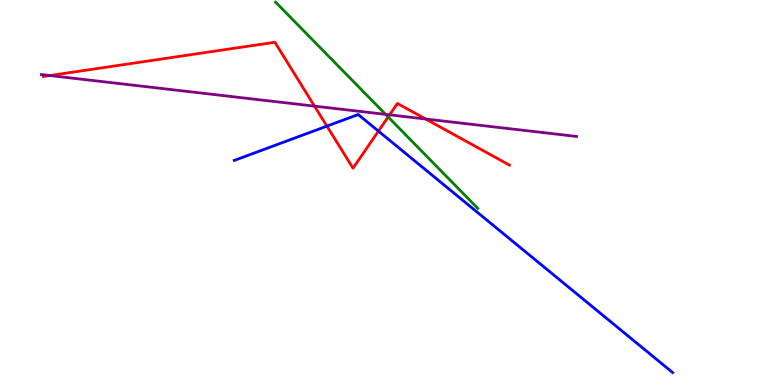[{'lines': ['blue', 'red'], 'intersections': [{'x': 4.22, 'y': 6.72}, {'x': 4.88, 'y': 6.59}]}, {'lines': ['green', 'red'], 'intersections': [{'x': 5.01, 'y': 6.96}]}, {'lines': ['purple', 'red'], 'intersections': [{'x': 0.644, 'y': 8.04}, {'x': 4.06, 'y': 7.24}, {'x': 5.03, 'y': 7.02}, {'x': 5.49, 'y': 6.91}]}, {'lines': ['blue', 'green'], 'intersections': []}, {'lines': ['blue', 'purple'], 'intersections': []}, {'lines': ['green', 'purple'], 'intersections': [{'x': 4.98, 'y': 7.03}]}]